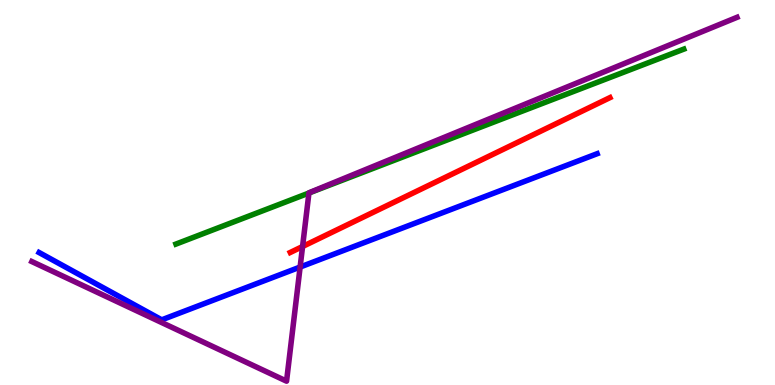[{'lines': ['blue', 'red'], 'intersections': []}, {'lines': ['green', 'red'], 'intersections': []}, {'lines': ['purple', 'red'], 'intersections': [{'x': 3.9, 'y': 3.6}]}, {'lines': ['blue', 'green'], 'intersections': []}, {'lines': ['blue', 'purple'], 'intersections': [{'x': 3.87, 'y': 3.06}]}, {'lines': ['green', 'purple'], 'intersections': [{'x': 3.99, 'y': 4.99}]}]